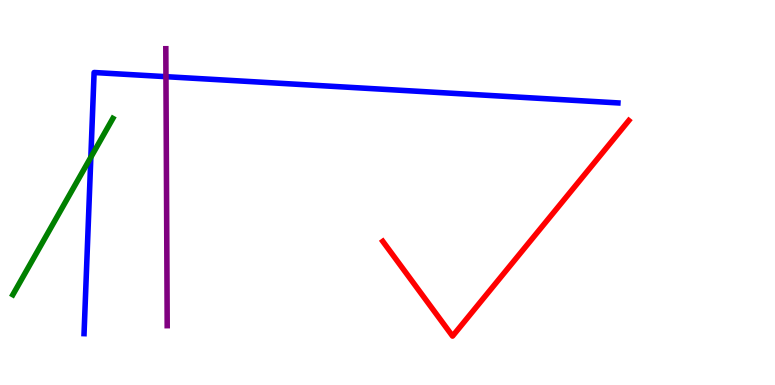[{'lines': ['blue', 'red'], 'intersections': []}, {'lines': ['green', 'red'], 'intersections': []}, {'lines': ['purple', 'red'], 'intersections': []}, {'lines': ['blue', 'green'], 'intersections': [{'x': 1.17, 'y': 5.92}]}, {'lines': ['blue', 'purple'], 'intersections': [{'x': 2.14, 'y': 8.01}]}, {'lines': ['green', 'purple'], 'intersections': []}]